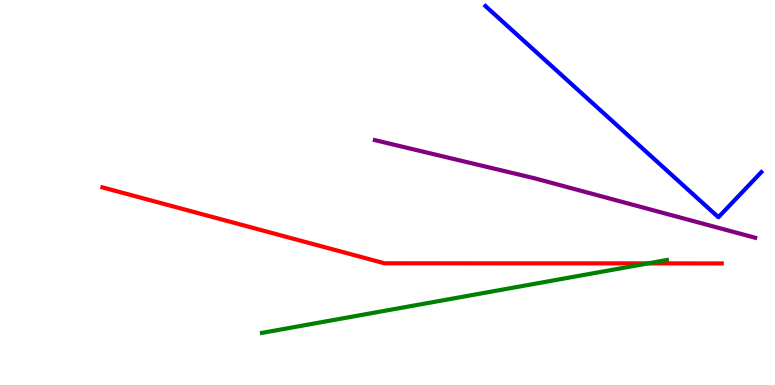[{'lines': ['blue', 'red'], 'intersections': []}, {'lines': ['green', 'red'], 'intersections': [{'x': 8.36, 'y': 3.16}]}, {'lines': ['purple', 'red'], 'intersections': []}, {'lines': ['blue', 'green'], 'intersections': []}, {'lines': ['blue', 'purple'], 'intersections': []}, {'lines': ['green', 'purple'], 'intersections': []}]